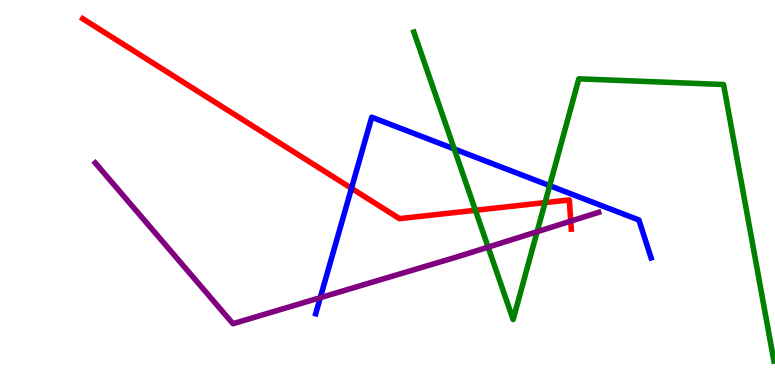[{'lines': ['blue', 'red'], 'intersections': [{'x': 4.54, 'y': 5.11}]}, {'lines': ['green', 'red'], 'intersections': [{'x': 6.13, 'y': 4.54}, {'x': 7.03, 'y': 4.74}]}, {'lines': ['purple', 'red'], 'intersections': [{'x': 7.36, 'y': 4.26}]}, {'lines': ['blue', 'green'], 'intersections': [{'x': 5.86, 'y': 6.13}, {'x': 7.09, 'y': 5.18}]}, {'lines': ['blue', 'purple'], 'intersections': [{'x': 4.13, 'y': 2.27}]}, {'lines': ['green', 'purple'], 'intersections': [{'x': 6.3, 'y': 3.58}, {'x': 6.93, 'y': 3.98}]}]